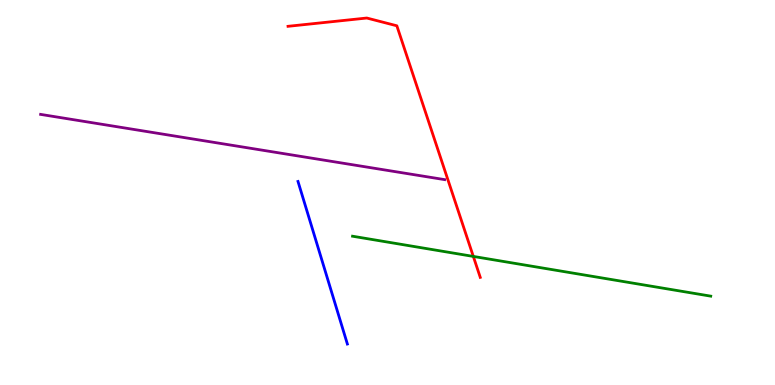[{'lines': ['blue', 'red'], 'intersections': []}, {'lines': ['green', 'red'], 'intersections': [{'x': 6.11, 'y': 3.34}]}, {'lines': ['purple', 'red'], 'intersections': []}, {'lines': ['blue', 'green'], 'intersections': []}, {'lines': ['blue', 'purple'], 'intersections': []}, {'lines': ['green', 'purple'], 'intersections': []}]